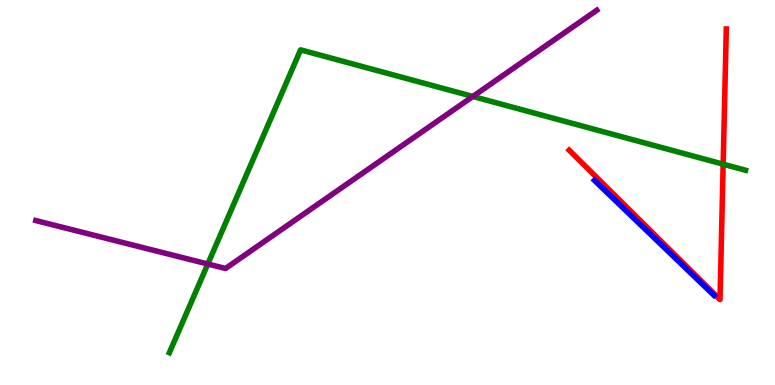[{'lines': ['blue', 'red'], 'intersections': []}, {'lines': ['green', 'red'], 'intersections': [{'x': 9.33, 'y': 5.74}]}, {'lines': ['purple', 'red'], 'intersections': []}, {'lines': ['blue', 'green'], 'intersections': []}, {'lines': ['blue', 'purple'], 'intersections': []}, {'lines': ['green', 'purple'], 'intersections': [{'x': 2.68, 'y': 3.14}, {'x': 6.1, 'y': 7.49}]}]